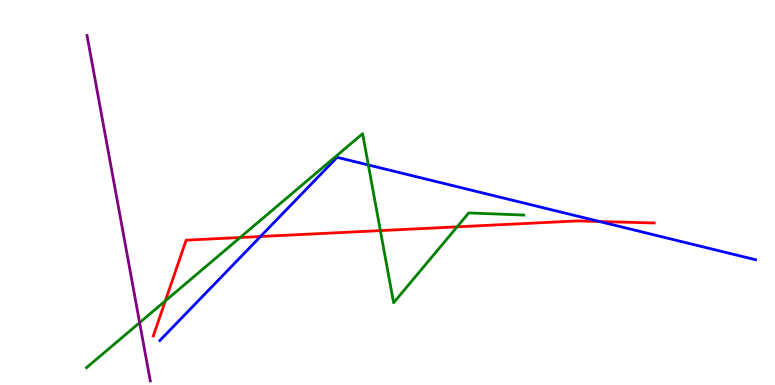[{'lines': ['blue', 'red'], 'intersections': [{'x': 3.36, 'y': 3.86}, {'x': 7.73, 'y': 4.25}]}, {'lines': ['green', 'red'], 'intersections': [{'x': 2.13, 'y': 2.18}, {'x': 3.1, 'y': 3.83}, {'x': 4.91, 'y': 4.01}, {'x': 5.9, 'y': 4.11}]}, {'lines': ['purple', 'red'], 'intersections': []}, {'lines': ['blue', 'green'], 'intersections': [{'x': 4.75, 'y': 5.72}]}, {'lines': ['blue', 'purple'], 'intersections': []}, {'lines': ['green', 'purple'], 'intersections': [{'x': 1.8, 'y': 1.62}]}]